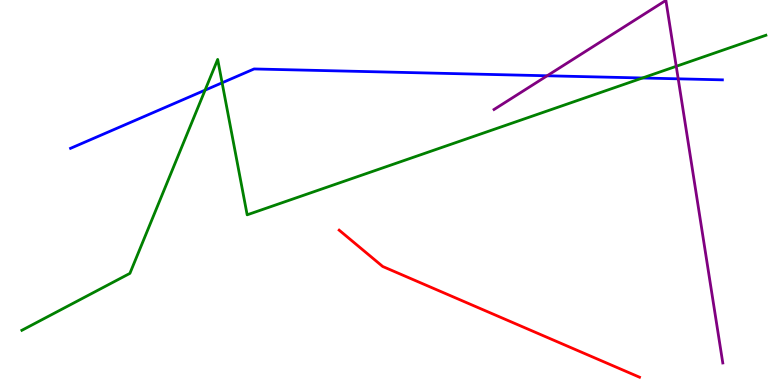[{'lines': ['blue', 'red'], 'intersections': []}, {'lines': ['green', 'red'], 'intersections': []}, {'lines': ['purple', 'red'], 'intersections': []}, {'lines': ['blue', 'green'], 'intersections': [{'x': 2.65, 'y': 7.66}, {'x': 2.87, 'y': 7.85}, {'x': 8.29, 'y': 7.97}]}, {'lines': ['blue', 'purple'], 'intersections': [{'x': 7.06, 'y': 8.03}, {'x': 8.75, 'y': 7.95}]}, {'lines': ['green', 'purple'], 'intersections': [{'x': 8.73, 'y': 8.28}]}]